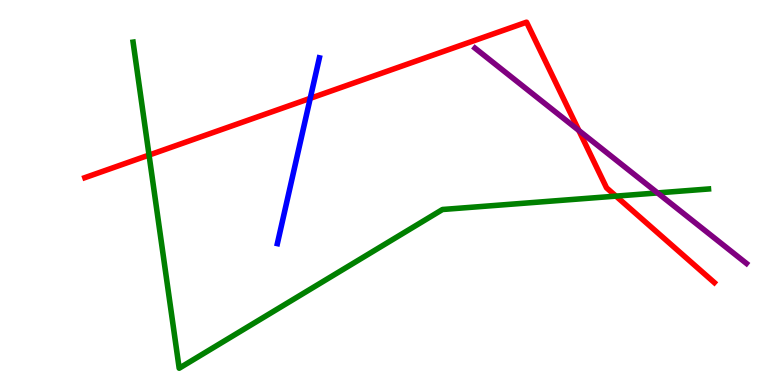[{'lines': ['blue', 'red'], 'intersections': [{'x': 4.0, 'y': 7.45}]}, {'lines': ['green', 'red'], 'intersections': [{'x': 1.92, 'y': 5.97}, {'x': 7.95, 'y': 4.91}]}, {'lines': ['purple', 'red'], 'intersections': [{'x': 7.47, 'y': 6.61}]}, {'lines': ['blue', 'green'], 'intersections': []}, {'lines': ['blue', 'purple'], 'intersections': []}, {'lines': ['green', 'purple'], 'intersections': [{'x': 8.48, 'y': 4.99}]}]